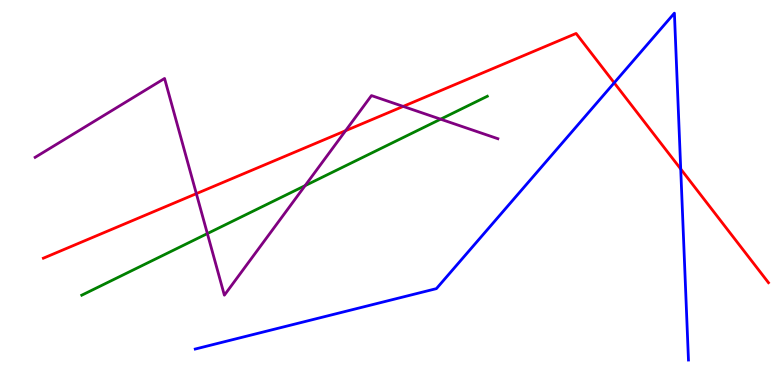[{'lines': ['blue', 'red'], 'intersections': [{'x': 7.93, 'y': 7.85}, {'x': 8.78, 'y': 5.61}]}, {'lines': ['green', 'red'], 'intersections': []}, {'lines': ['purple', 'red'], 'intersections': [{'x': 2.53, 'y': 4.97}, {'x': 4.46, 'y': 6.61}, {'x': 5.2, 'y': 7.24}]}, {'lines': ['blue', 'green'], 'intersections': []}, {'lines': ['blue', 'purple'], 'intersections': []}, {'lines': ['green', 'purple'], 'intersections': [{'x': 2.68, 'y': 3.93}, {'x': 3.94, 'y': 5.18}, {'x': 5.69, 'y': 6.9}]}]